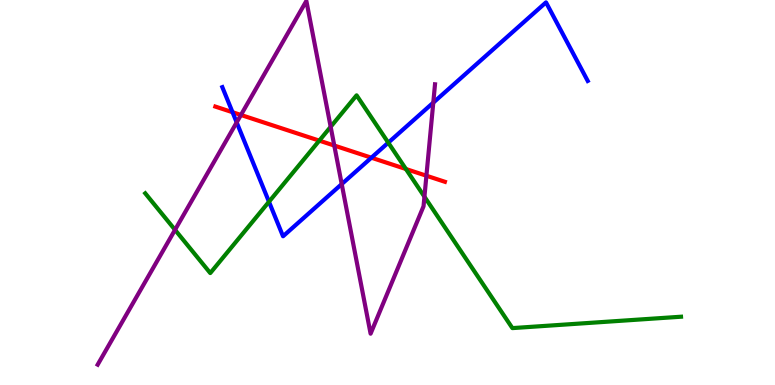[{'lines': ['blue', 'red'], 'intersections': [{'x': 3.0, 'y': 7.09}, {'x': 4.79, 'y': 5.9}]}, {'lines': ['green', 'red'], 'intersections': [{'x': 4.12, 'y': 6.35}, {'x': 5.24, 'y': 5.61}]}, {'lines': ['purple', 'red'], 'intersections': [{'x': 3.11, 'y': 7.01}, {'x': 4.31, 'y': 6.22}, {'x': 5.5, 'y': 5.44}]}, {'lines': ['blue', 'green'], 'intersections': [{'x': 3.47, 'y': 4.76}, {'x': 5.01, 'y': 6.29}]}, {'lines': ['blue', 'purple'], 'intersections': [{'x': 3.05, 'y': 6.82}, {'x': 4.41, 'y': 5.22}, {'x': 5.59, 'y': 7.33}]}, {'lines': ['green', 'purple'], 'intersections': [{'x': 2.26, 'y': 4.03}, {'x': 4.27, 'y': 6.71}, {'x': 5.48, 'y': 4.89}]}]